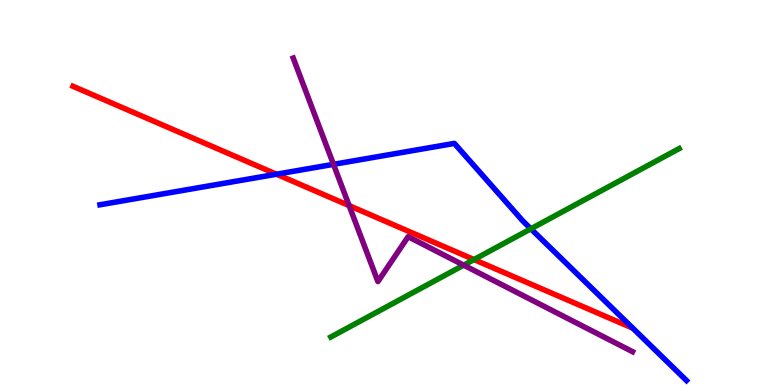[{'lines': ['blue', 'red'], 'intersections': [{'x': 3.57, 'y': 5.47}]}, {'lines': ['green', 'red'], 'intersections': [{'x': 6.12, 'y': 3.26}]}, {'lines': ['purple', 'red'], 'intersections': [{'x': 4.5, 'y': 4.66}]}, {'lines': ['blue', 'green'], 'intersections': [{'x': 6.85, 'y': 4.06}]}, {'lines': ['blue', 'purple'], 'intersections': [{'x': 4.3, 'y': 5.73}]}, {'lines': ['green', 'purple'], 'intersections': [{'x': 5.98, 'y': 3.11}]}]